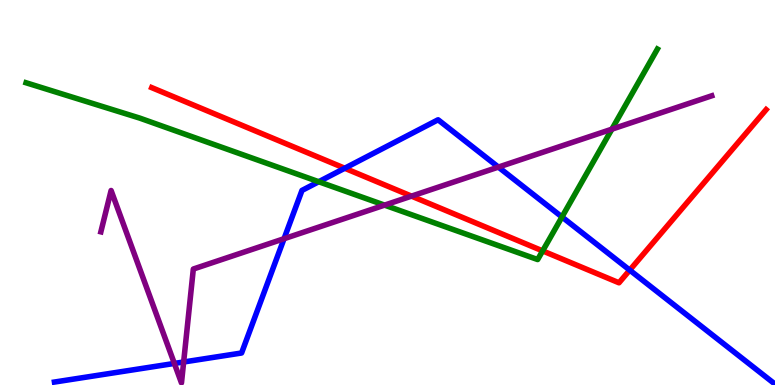[{'lines': ['blue', 'red'], 'intersections': [{'x': 4.45, 'y': 5.63}, {'x': 8.13, 'y': 2.98}]}, {'lines': ['green', 'red'], 'intersections': [{'x': 7.0, 'y': 3.48}]}, {'lines': ['purple', 'red'], 'intersections': [{'x': 5.31, 'y': 4.91}]}, {'lines': ['blue', 'green'], 'intersections': [{'x': 4.11, 'y': 5.28}, {'x': 7.25, 'y': 4.36}]}, {'lines': ['blue', 'purple'], 'intersections': [{'x': 2.25, 'y': 0.56}, {'x': 2.37, 'y': 0.598}, {'x': 3.67, 'y': 3.8}, {'x': 6.43, 'y': 5.66}]}, {'lines': ['green', 'purple'], 'intersections': [{'x': 4.96, 'y': 4.67}, {'x': 7.9, 'y': 6.64}]}]